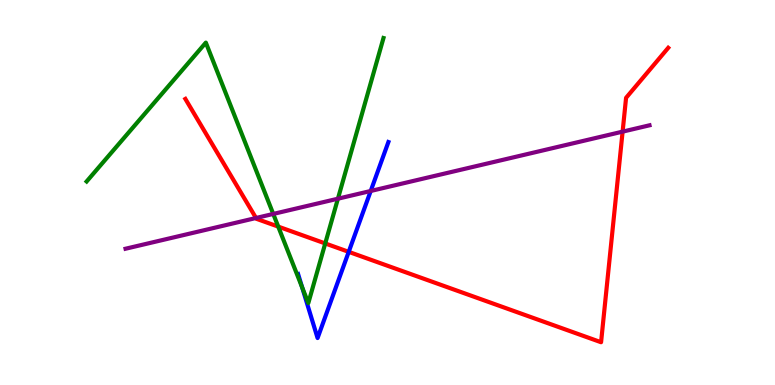[{'lines': ['blue', 'red'], 'intersections': [{'x': 4.5, 'y': 3.46}]}, {'lines': ['green', 'red'], 'intersections': [{'x': 3.59, 'y': 4.11}, {'x': 4.2, 'y': 3.68}]}, {'lines': ['purple', 'red'], 'intersections': [{'x': 3.3, 'y': 4.34}, {'x': 8.03, 'y': 6.58}]}, {'lines': ['blue', 'green'], 'intersections': [{'x': 3.9, 'y': 2.53}]}, {'lines': ['blue', 'purple'], 'intersections': [{'x': 4.78, 'y': 5.04}]}, {'lines': ['green', 'purple'], 'intersections': [{'x': 3.53, 'y': 4.44}, {'x': 4.36, 'y': 4.84}]}]